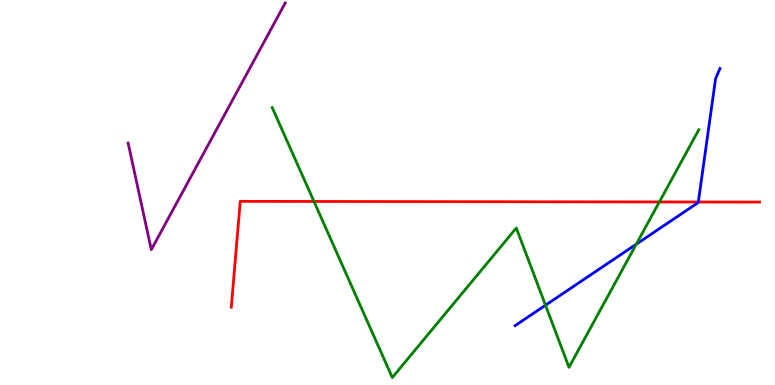[{'lines': ['blue', 'red'], 'intersections': [{'x': 9.01, 'y': 4.75}]}, {'lines': ['green', 'red'], 'intersections': [{'x': 4.05, 'y': 4.77}, {'x': 8.51, 'y': 4.75}]}, {'lines': ['purple', 'red'], 'intersections': []}, {'lines': ['blue', 'green'], 'intersections': [{'x': 7.04, 'y': 2.07}, {'x': 8.21, 'y': 3.66}]}, {'lines': ['blue', 'purple'], 'intersections': []}, {'lines': ['green', 'purple'], 'intersections': []}]